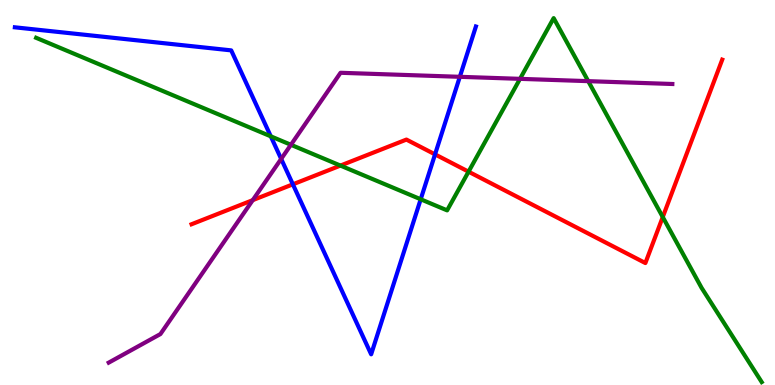[{'lines': ['blue', 'red'], 'intersections': [{'x': 3.78, 'y': 5.21}, {'x': 5.61, 'y': 5.99}]}, {'lines': ['green', 'red'], 'intersections': [{'x': 4.39, 'y': 5.7}, {'x': 6.05, 'y': 5.54}, {'x': 8.55, 'y': 4.36}]}, {'lines': ['purple', 'red'], 'intersections': [{'x': 3.26, 'y': 4.8}]}, {'lines': ['blue', 'green'], 'intersections': [{'x': 3.49, 'y': 6.46}, {'x': 5.43, 'y': 4.82}]}, {'lines': ['blue', 'purple'], 'intersections': [{'x': 3.63, 'y': 5.87}, {'x': 5.93, 'y': 8.0}]}, {'lines': ['green', 'purple'], 'intersections': [{'x': 3.75, 'y': 6.24}, {'x': 6.71, 'y': 7.95}, {'x': 7.59, 'y': 7.89}]}]